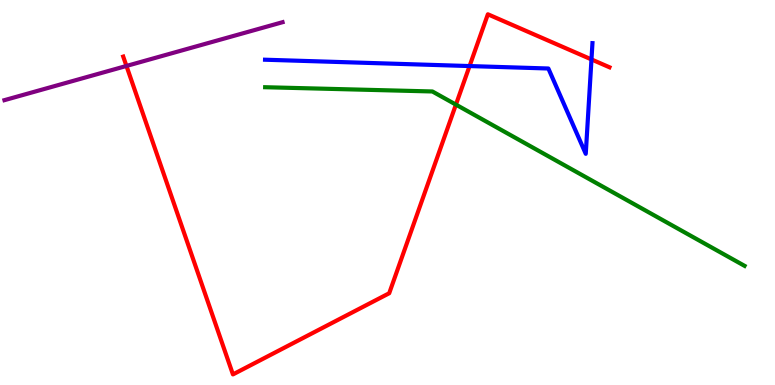[{'lines': ['blue', 'red'], 'intersections': [{'x': 6.06, 'y': 8.28}, {'x': 7.63, 'y': 8.46}]}, {'lines': ['green', 'red'], 'intersections': [{'x': 5.88, 'y': 7.28}]}, {'lines': ['purple', 'red'], 'intersections': [{'x': 1.63, 'y': 8.29}]}, {'lines': ['blue', 'green'], 'intersections': []}, {'lines': ['blue', 'purple'], 'intersections': []}, {'lines': ['green', 'purple'], 'intersections': []}]